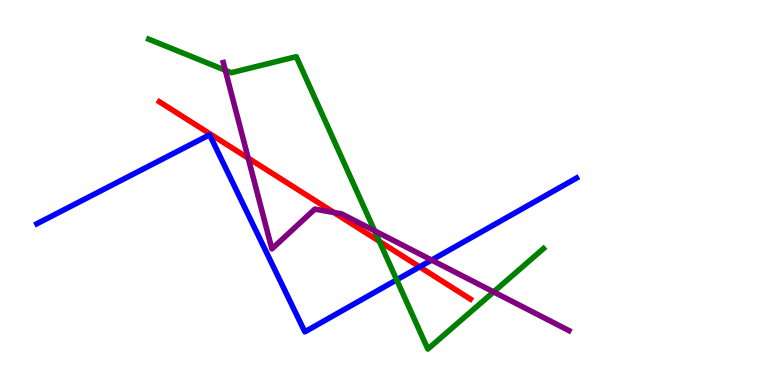[{'lines': ['blue', 'red'], 'intersections': [{'x': 5.41, 'y': 3.07}]}, {'lines': ['green', 'red'], 'intersections': [{'x': 4.89, 'y': 3.73}]}, {'lines': ['purple', 'red'], 'intersections': [{'x': 3.2, 'y': 5.89}, {'x': 4.31, 'y': 4.48}]}, {'lines': ['blue', 'green'], 'intersections': [{'x': 5.12, 'y': 2.73}]}, {'lines': ['blue', 'purple'], 'intersections': [{'x': 5.57, 'y': 3.24}]}, {'lines': ['green', 'purple'], 'intersections': [{'x': 2.91, 'y': 8.18}, {'x': 4.83, 'y': 4.0}, {'x': 6.37, 'y': 2.42}]}]